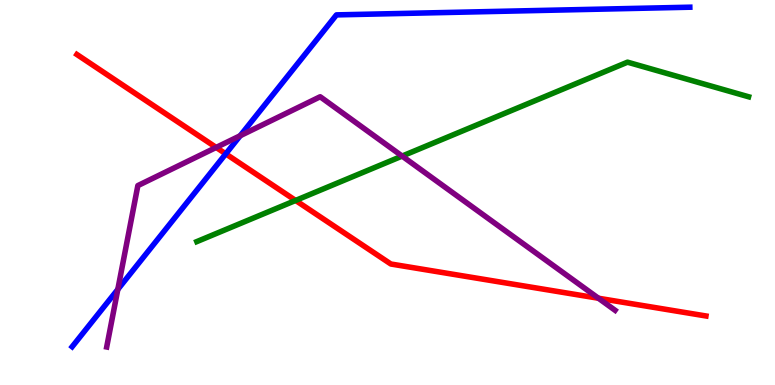[{'lines': ['blue', 'red'], 'intersections': [{'x': 2.91, 'y': 6.0}]}, {'lines': ['green', 'red'], 'intersections': [{'x': 3.81, 'y': 4.79}]}, {'lines': ['purple', 'red'], 'intersections': [{'x': 2.79, 'y': 6.17}, {'x': 7.72, 'y': 2.25}]}, {'lines': ['blue', 'green'], 'intersections': []}, {'lines': ['blue', 'purple'], 'intersections': [{'x': 1.52, 'y': 2.48}, {'x': 3.1, 'y': 6.47}]}, {'lines': ['green', 'purple'], 'intersections': [{'x': 5.19, 'y': 5.95}]}]